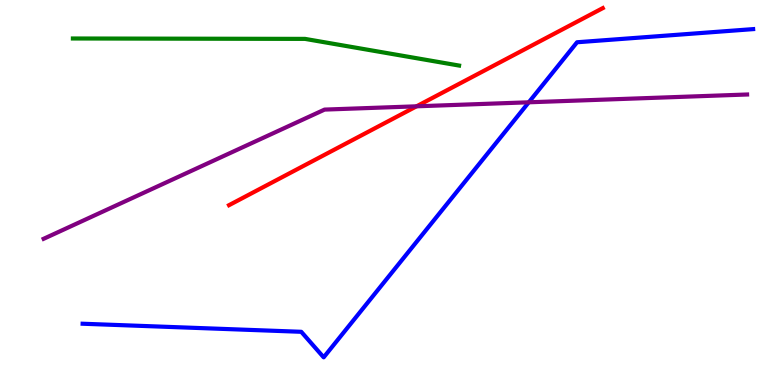[{'lines': ['blue', 'red'], 'intersections': []}, {'lines': ['green', 'red'], 'intersections': []}, {'lines': ['purple', 'red'], 'intersections': [{'x': 5.37, 'y': 7.24}]}, {'lines': ['blue', 'green'], 'intersections': []}, {'lines': ['blue', 'purple'], 'intersections': [{'x': 6.82, 'y': 7.34}]}, {'lines': ['green', 'purple'], 'intersections': []}]